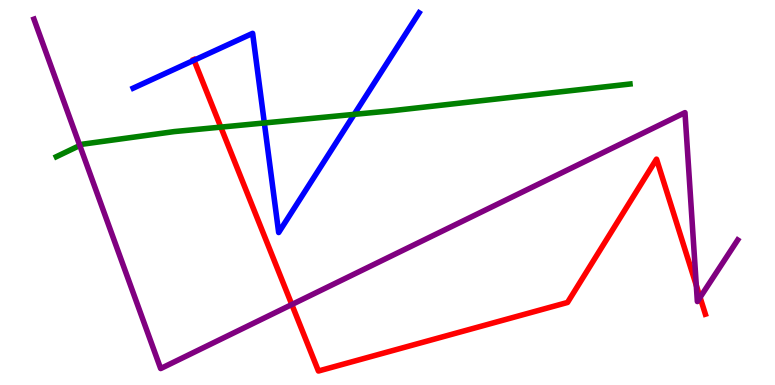[{'lines': ['blue', 'red'], 'intersections': [{'x': 2.5, 'y': 8.44}]}, {'lines': ['green', 'red'], 'intersections': [{'x': 2.85, 'y': 6.7}]}, {'lines': ['purple', 'red'], 'intersections': [{'x': 3.77, 'y': 2.09}, {'x': 8.98, 'y': 2.59}, {'x': 9.03, 'y': 2.28}]}, {'lines': ['blue', 'green'], 'intersections': [{'x': 3.41, 'y': 6.81}, {'x': 4.57, 'y': 7.03}]}, {'lines': ['blue', 'purple'], 'intersections': []}, {'lines': ['green', 'purple'], 'intersections': [{'x': 1.03, 'y': 6.22}]}]